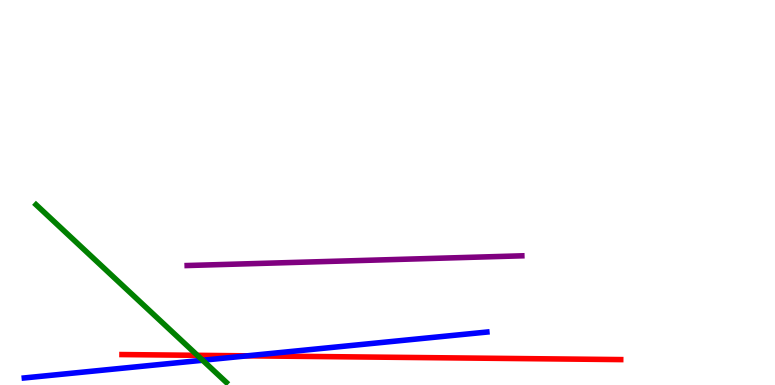[{'lines': ['blue', 'red'], 'intersections': [{'x': 3.19, 'y': 0.758}]}, {'lines': ['green', 'red'], 'intersections': [{'x': 2.55, 'y': 0.771}]}, {'lines': ['purple', 'red'], 'intersections': []}, {'lines': ['blue', 'green'], 'intersections': [{'x': 2.61, 'y': 0.643}]}, {'lines': ['blue', 'purple'], 'intersections': []}, {'lines': ['green', 'purple'], 'intersections': []}]